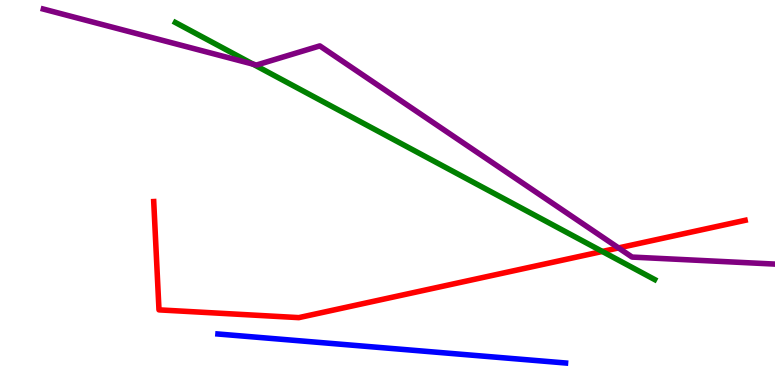[{'lines': ['blue', 'red'], 'intersections': []}, {'lines': ['green', 'red'], 'intersections': [{'x': 7.77, 'y': 3.47}]}, {'lines': ['purple', 'red'], 'intersections': [{'x': 7.98, 'y': 3.56}]}, {'lines': ['blue', 'green'], 'intersections': []}, {'lines': ['blue', 'purple'], 'intersections': []}, {'lines': ['green', 'purple'], 'intersections': [{'x': 3.26, 'y': 8.33}]}]